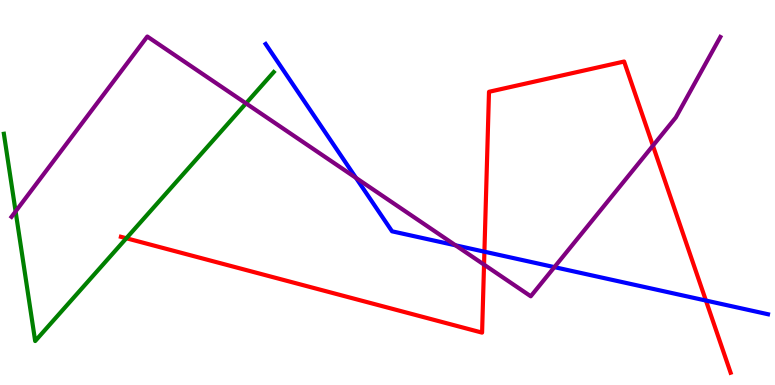[{'lines': ['blue', 'red'], 'intersections': [{'x': 6.25, 'y': 3.46}, {'x': 9.11, 'y': 2.19}]}, {'lines': ['green', 'red'], 'intersections': [{'x': 1.63, 'y': 3.81}]}, {'lines': ['purple', 'red'], 'intersections': [{'x': 6.25, 'y': 3.13}, {'x': 8.42, 'y': 6.22}]}, {'lines': ['blue', 'green'], 'intersections': []}, {'lines': ['blue', 'purple'], 'intersections': [{'x': 4.59, 'y': 5.38}, {'x': 5.88, 'y': 3.63}, {'x': 7.15, 'y': 3.06}]}, {'lines': ['green', 'purple'], 'intersections': [{'x': 0.201, 'y': 4.51}, {'x': 3.17, 'y': 7.31}]}]